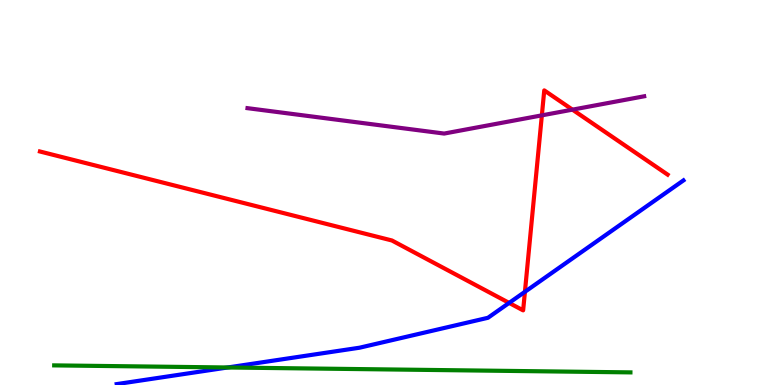[{'lines': ['blue', 'red'], 'intersections': [{'x': 6.57, 'y': 2.13}, {'x': 6.77, 'y': 2.42}]}, {'lines': ['green', 'red'], 'intersections': []}, {'lines': ['purple', 'red'], 'intersections': [{'x': 6.99, 'y': 7.0}, {'x': 7.39, 'y': 7.15}]}, {'lines': ['blue', 'green'], 'intersections': [{'x': 2.94, 'y': 0.455}]}, {'lines': ['blue', 'purple'], 'intersections': []}, {'lines': ['green', 'purple'], 'intersections': []}]